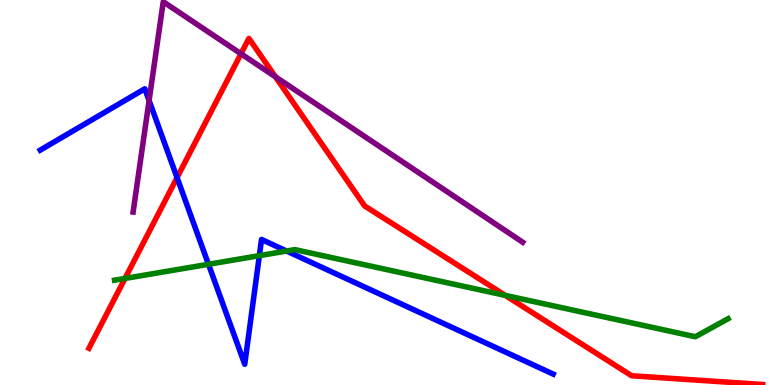[{'lines': ['blue', 'red'], 'intersections': [{'x': 2.28, 'y': 5.39}]}, {'lines': ['green', 'red'], 'intersections': [{'x': 1.61, 'y': 2.77}, {'x': 6.52, 'y': 2.33}]}, {'lines': ['purple', 'red'], 'intersections': [{'x': 3.11, 'y': 8.6}, {'x': 3.55, 'y': 8.0}]}, {'lines': ['blue', 'green'], 'intersections': [{'x': 2.69, 'y': 3.14}, {'x': 3.35, 'y': 3.36}, {'x': 3.7, 'y': 3.48}]}, {'lines': ['blue', 'purple'], 'intersections': [{'x': 1.92, 'y': 7.39}]}, {'lines': ['green', 'purple'], 'intersections': []}]